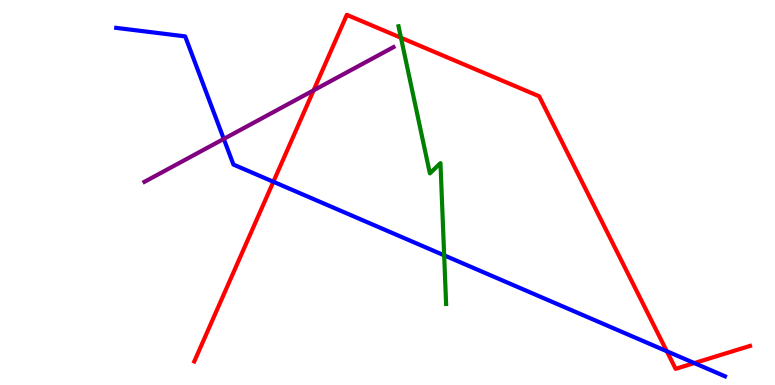[{'lines': ['blue', 'red'], 'intersections': [{'x': 3.53, 'y': 5.28}, {'x': 8.6, 'y': 0.877}, {'x': 8.96, 'y': 0.57}]}, {'lines': ['green', 'red'], 'intersections': [{'x': 5.17, 'y': 9.02}]}, {'lines': ['purple', 'red'], 'intersections': [{'x': 4.05, 'y': 7.65}]}, {'lines': ['blue', 'green'], 'intersections': [{'x': 5.73, 'y': 3.37}]}, {'lines': ['blue', 'purple'], 'intersections': [{'x': 2.89, 'y': 6.39}]}, {'lines': ['green', 'purple'], 'intersections': []}]